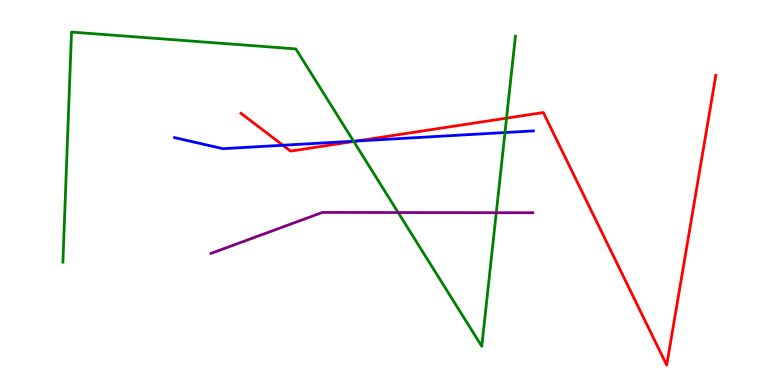[{'lines': ['blue', 'red'], 'intersections': [{'x': 3.65, 'y': 6.23}, {'x': 4.6, 'y': 6.34}]}, {'lines': ['green', 'red'], 'intersections': [{'x': 4.56, 'y': 6.33}, {'x': 6.54, 'y': 6.93}]}, {'lines': ['purple', 'red'], 'intersections': []}, {'lines': ['blue', 'green'], 'intersections': [{'x': 4.56, 'y': 6.33}, {'x': 6.52, 'y': 6.56}]}, {'lines': ['blue', 'purple'], 'intersections': []}, {'lines': ['green', 'purple'], 'intersections': [{'x': 5.14, 'y': 4.48}, {'x': 6.4, 'y': 4.48}]}]